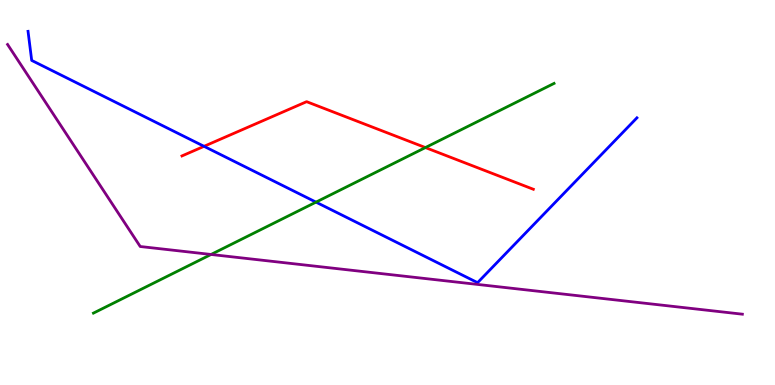[{'lines': ['blue', 'red'], 'intersections': [{'x': 2.63, 'y': 6.2}]}, {'lines': ['green', 'red'], 'intersections': [{'x': 5.49, 'y': 6.17}]}, {'lines': ['purple', 'red'], 'intersections': []}, {'lines': ['blue', 'green'], 'intersections': [{'x': 4.08, 'y': 4.75}]}, {'lines': ['blue', 'purple'], 'intersections': []}, {'lines': ['green', 'purple'], 'intersections': [{'x': 2.72, 'y': 3.39}]}]